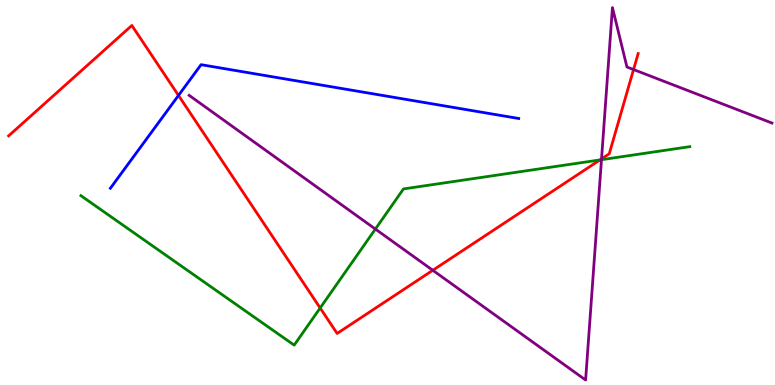[{'lines': ['blue', 'red'], 'intersections': [{'x': 2.3, 'y': 7.52}]}, {'lines': ['green', 'red'], 'intersections': [{'x': 4.13, 'y': 2.0}, {'x': 7.74, 'y': 5.85}]}, {'lines': ['purple', 'red'], 'intersections': [{'x': 5.58, 'y': 2.98}, {'x': 7.76, 'y': 5.87}, {'x': 8.17, 'y': 8.19}]}, {'lines': ['blue', 'green'], 'intersections': []}, {'lines': ['blue', 'purple'], 'intersections': []}, {'lines': ['green', 'purple'], 'intersections': [{'x': 4.84, 'y': 4.05}, {'x': 7.76, 'y': 5.85}]}]